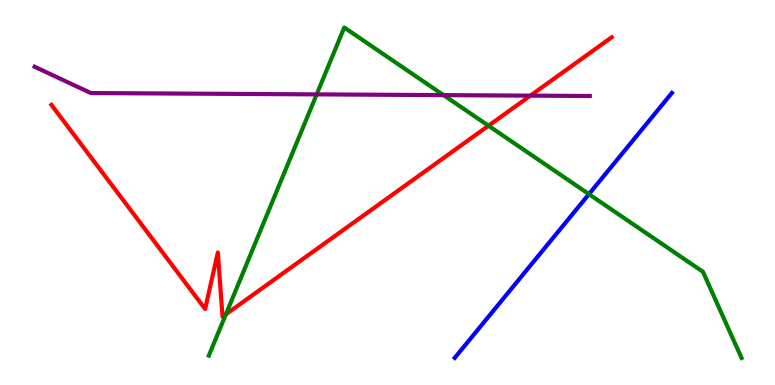[{'lines': ['blue', 'red'], 'intersections': []}, {'lines': ['green', 'red'], 'intersections': [{'x': 2.91, 'y': 1.84}, {'x': 6.3, 'y': 6.73}]}, {'lines': ['purple', 'red'], 'intersections': [{'x': 6.84, 'y': 7.52}]}, {'lines': ['blue', 'green'], 'intersections': [{'x': 7.6, 'y': 4.96}]}, {'lines': ['blue', 'purple'], 'intersections': []}, {'lines': ['green', 'purple'], 'intersections': [{'x': 4.09, 'y': 7.55}, {'x': 5.72, 'y': 7.53}]}]